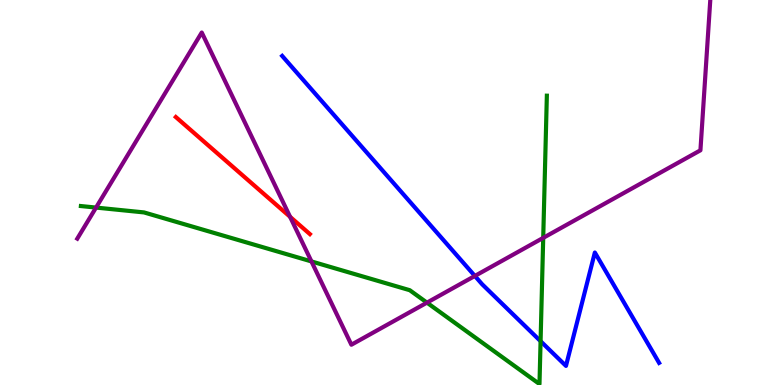[{'lines': ['blue', 'red'], 'intersections': []}, {'lines': ['green', 'red'], 'intersections': []}, {'lines': ['purple', 'red'], 'intersections': [{'x': 3.74, 'y': 4.37}]}, {'lines': ['blue', 'green'], 'intersections': [{'x': 6.98, 'y': 1.14}]}, {'lines': ['blue', 'purple'], 'intersections': [{'x': 6.13, 'y': 2.83}]}, {'lines': ['green', 'purple'], 'intersections': [{'x': 1.24, 'y': 4.61}, {'x': 4.02, 'y': 3.21}, {'x': 5.51, 'y': 2.14}, {'x': 7.01, 'y': 3.82}]}]